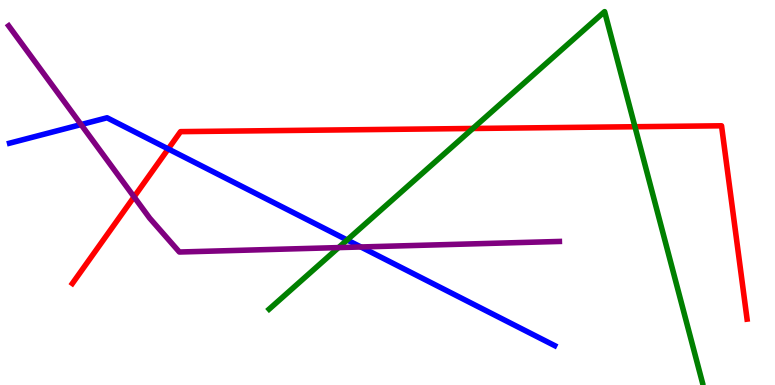[{'lines': ['blue', 'red'], 'intersections': [{'x': 2.17, 'y': 6.13}]}, {'lines': ['green', 'red'], 'intersections': [{'x': 6.1, 'y': 6.66}, {'x': 8.19, 'y': 6.71}]}, {'lines': ['purple', 'red'], 'intersections': [{'x': 1.73, 'y': 4.89}]}, {'lines': ['blue', 'green'], 'intersections': [{'x': 4.48, 'y': 3.77}]}, {'lines': ['blue', 'purple'], 'intersections': [{'x': 1.05, 'y': 6.76}, {'x': 4.66, 'y': 3.59}]}, {'lines': ['green', 'purple'], 'intersections': [{'x': 4.37, 'y': 3.57}]}]